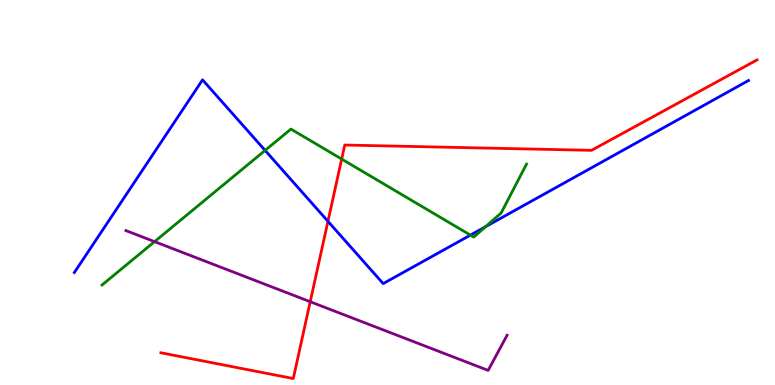[{'lines': ['blue', 'red'], 'intersections': [{'x': 4.23, 'y': 4.25}]}, {'lines': ['green', 'red'], 'intersections': [{'x': 4.41, 'y': 5.87}]}, {'lines': ['purple', 'red'], 'intersections': [{'x': 4.0, 'y': 2.16}]}, {'lines': ['blue', 'green'], 'intersections': [{'x': 3.42, 'y': 6.09}, {'x': 6.07, 'y': 3.89}, {'x': 6.26, 'y': 4.11}]}, {'lines': ['blue', 'purple'], 'intersections': []}, {'lines': ['green', 'purple'], 'intersections': [{'x': 1.99, 'y': 3.72}]}]